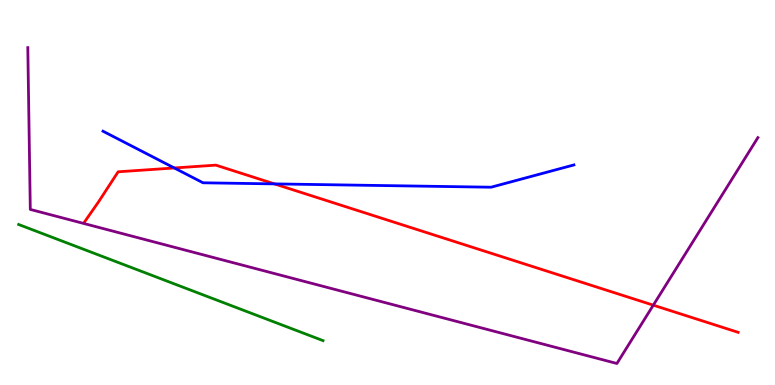[{'lines': ['blue', 'red'], 'intersections': [{'x': 2.25, 'y': 5.64}, {'x': 3.54, 'y': 5.22}]}, {'lines': ['green', 'red'], 'intersections': []}, {'lines': ['purple', 'red'], 'intersections': [{'x': 8.43, 'y': 2.07}]}, {'lines': ['blue', 'green'], 'intersections': []}, {'lines': ['blue', 'purple'], 'intersections': []}, {'lines': ['green', 'purple'], 'intersections': []}]